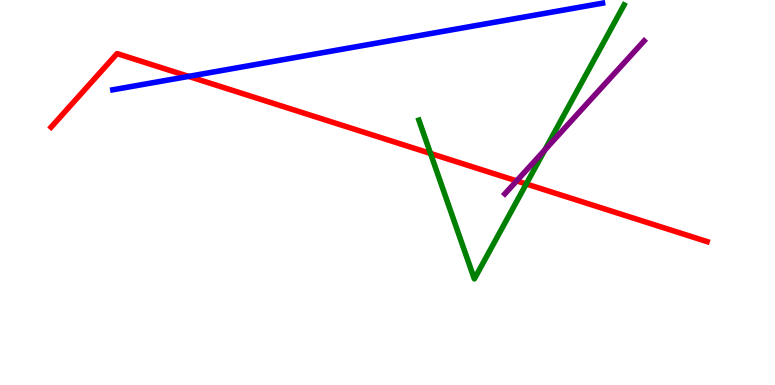[{'lines': ['blue', 'red'], 'intersections': [{'x': 2.43, 'y': 8.02}]}, {'lines': ['green', 'red'], 'intersections': [{'x': 5.56, 'y': 6.01}, {'x': 6.79, 'y': 5.22}]}, {'lines': ['purple', 'red'], 'intersections': [{'x': 6.67, 'y': 5.3}]}, {'lines': ['blue', 'green'], 'intersections': []}, {'lines': ['blue', 'purple'], 'intersections': []}, {'lines': ['green', 'purple'], 'intersections': [{'x': 7.03, 'y': 6.11}]}]